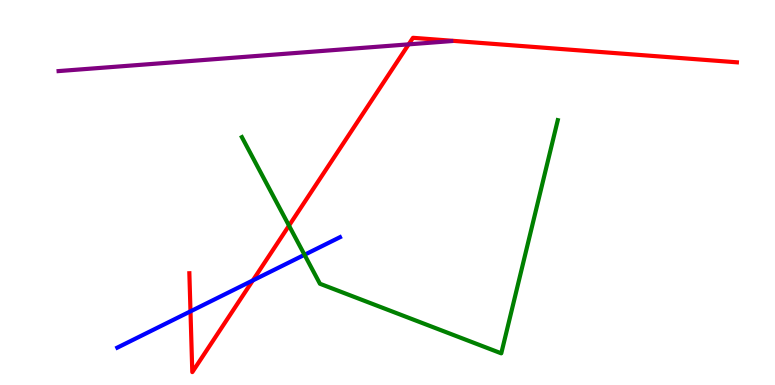[{'lines': ['blue', 'red'], 'intersections': [{'x': 2.46, 'y': 1.91}, {'x': 3.26, 'y': 2.72}]}, {'lines': ['green', 'red'], 'intersections': [{'x': 3.73, 'y': 4.14}]}, {'lines': ['purple', 'red'], 'intersections': [{'x': 5.27, 'y': 8.85}]}, {'lines': ['blue', 'green'], 'intersections': [{'x': 3.93, 'y': 3.38}]}, {'lines': ['blue', 'purple'], 'intersections': []}, {'lines': ['green', 'purple'], 'intersections': []}]